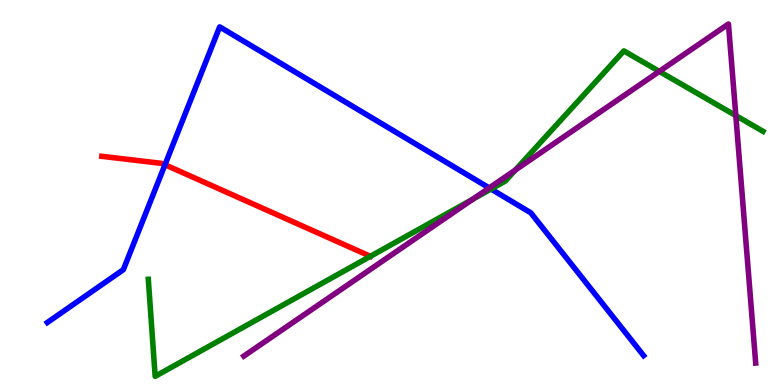[{'lines': ['blue', 'red'], 'intersections': [{'x': 2.13, 'y': 5.72}]}, {'lines': ['green', 'red'], 'intersections': []}, {'lines': ['purple', 'red'], 'intersections': []}, {'lines': ['blue', 'green'], 'intersections': [{'x': 6.34, 'y': 5.09}]}, {'lines': ['blue', 'purple'], 'intersections': [{'x': 6.31, 'y': 5.12}]}, {'lines': ['green', 'purple'], 'intersections': [{'x': 6.1, 'y': 4.83}, {'x': 6.65, 'y': 5.58}, {'x': 8.51, 'y': 8.15}, {'x': 9.49, 'y': 7.0}]}]